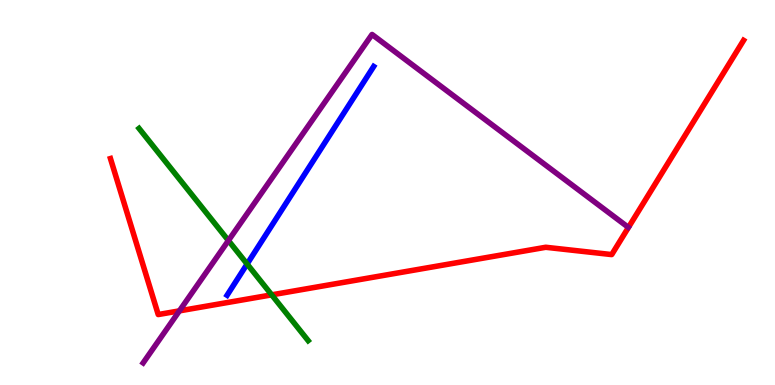[{'lines': ['blue', 'red'], 'intersections': []}, {'lines': ['green', 'red'], 'intersections': [{'x': 3.51, 'y': 2.34}]}, {'lines': ['purple', 'red'], 'intersections': [{'x': 2.31, 'y': 1.93}]}, {'lines': ['blue', 'green'], 'intersections': [{'x': 3.19, 'y': 3.14}]}, {'lines': ['blue', 'purple'], 'intersections': []}, {'lines': ['green', 'purple'], 'intersections': [{'x': 2.95, 'y': 3.75}]}]